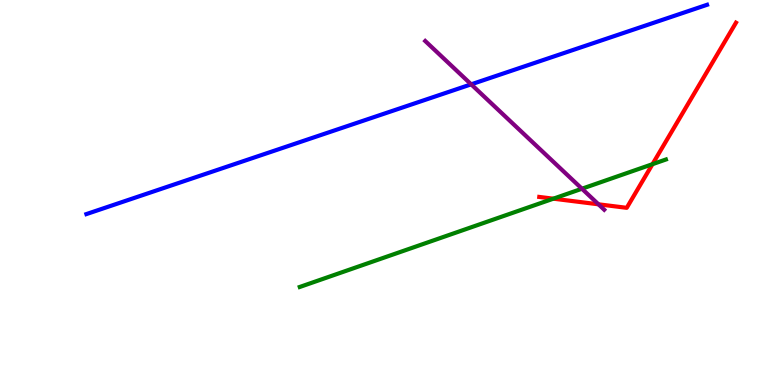[{'lines': ['blue', 'red'], 'intersections': []}, {'lines': ['green', 'red'], 'intersections': [{'x': 7.14, 'y': 4.84}, {'x': 8.42, 'y': 5.74}]}, {'lines': ['purple', 'red'], 'intersections': [{'x': 7.72, 'y': 4.69}]}, {'lines': ['blue', 'green'], 'intersections': []}, {'lines': ['blue', 'purple'], 'intersections': [{'x': 6.08, 'y': 7.81}]}, {'lines': ['green', 'purple'], 'intersections': [{'x': 7.51, 'y': 5.1}]}]